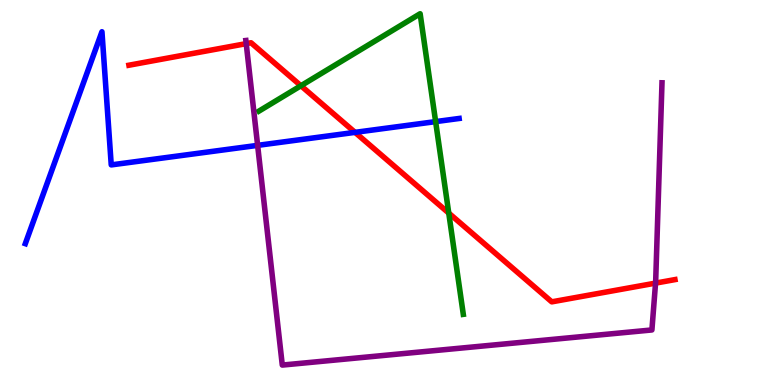[{'lines': ['blue', 'red'], 'intersections': [{'x': 4.58, 'y': 6.56}]}, {'lines': ['green', 'red'], 'intersections': [{'x': 3.88, 'y': 7.77}, {'x': 5.79, 'y': 4.46}]}, {'lines': ['purple', 'red'], 'intersections': [{'x': 3.18, 'y': 8.87}, {'x': 8.46, 'y': 2.65}]}, {'lines': ['blue', 'green'], 'intersections': [{'x': 5.62, 'y': 6.84}]}, {'lines': ['blue', 'purple'], 'intersections': [{'x': 3.32, 'y': 6.22}]}, {'lines': ['green', 'purple'], 'intersections': []}]